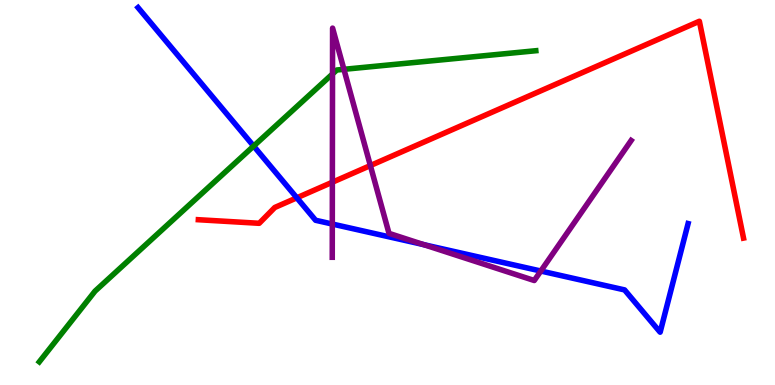[{'lines': ['blue', 'red'], 'intersections': [{'x': 3.83, 'y': 4.86}]}, {'lines': ['green', 'red'], 'intersections': []}, {'lines': ['purple', 'red'], 'intersections': [{'x': 4.29, 'y': 5.27}, {'x': 4.78, 'y': 5.7}]}, {'lines': ['blue', 'green'], 'intersections': [{'x': 3.27, 'y': 6.21}]}, {'lines': ['blue', 'purple'], 'intersections': [{'x': 4.29, 'y': 4.18}, {'x': 5.47, 'y': 3.65}, {'x': 6.98, 'y': 2.96}]}, {'lines': ['green', 'purple'], 'intersections': [{'x': 4.29, 'y': 8.08}, {'x': 4.44, 'y': 8.2}]}]